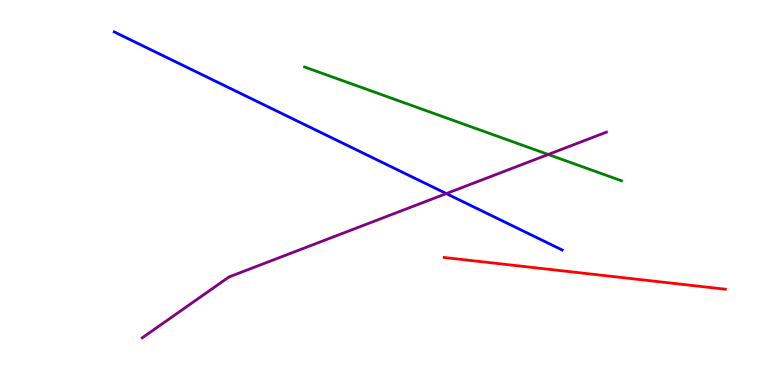[{'lines': ['blue', 'red'], 'intersections': []}, {'lines': ['green', 'red'], 'intersections': []}, {'lines': ['purple', 'red'], 'intersections': []}, {'lines': ['blue', 'green'], 'intersections': []}, {'lines': ['blue', 'purple'], 'intersections': [{'x': 5.76, 'y': 4.97}]}, {'lines': ['green', 'purple'], 'intersections': [{'x': 7.07, 'y': 5.99}]}]